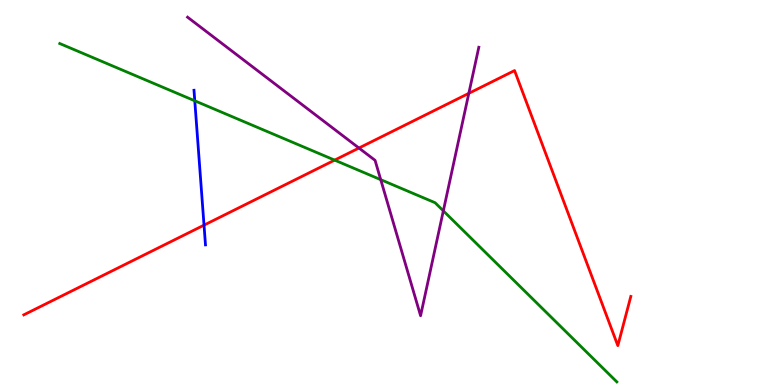[{'lines': ['blue', 'red'], 'intersections': [{'x': 2.63, 'y': 4.15}]}, {'lines': ['green', 'red'], 'intersections': [{'x': 4.32, 'y': 5.84}]}, {'lines': ['purple', 'red'], 'intersections': [{'x': 4.63, 'y': 6.16}, {'x': 6.05, 'y': 7.58}]}, {'lines': ['blue', 'green'], 'intersections': [{'x': 2.51, 'y': 7.38}]}, {'lines': ['blue', 'purple'], 'intersections': []}, {'lines': ['green', 'purple'], 'intersections': [{'x': 4.91, 'y': 5.33}, {'x': 5.72, 'y': 4.52}]}]